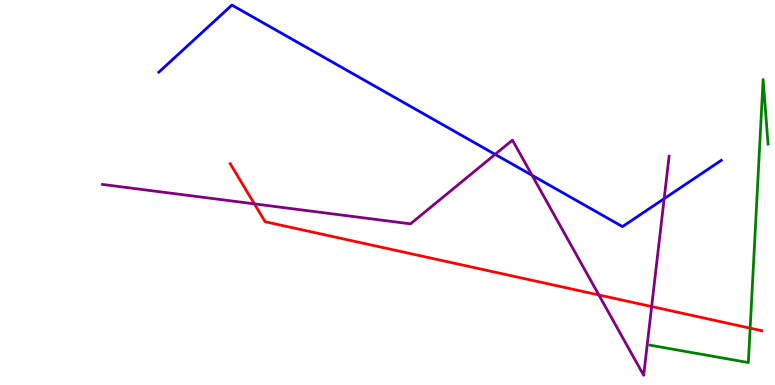[{'lines': ['blue', 'red'], 'intersections': []}, {'lines': ['green', 'red'], 'intersections': [{'x': 9.68, 'y': 1.48}]}, {'lines': ['purple', 'red'], 'intersections': [{'x': 3.28, 'y': 4.7}, {'x': 7.73, 'y': 2.34}, {'x': 8.41, 'y': 2.04}]}, {'lines': ['blue', 'green'], 'intersections': []}, {'lines': ['blue', 'purple'], 'intersections': [{'x': 6.39, 'y': 5.99}, {'x': 6.87, 'y': 5.45}, {'x': 8.57, 'y': 4.84}]}, {'lines': ['green', 'purple'], 'intersections': []}]